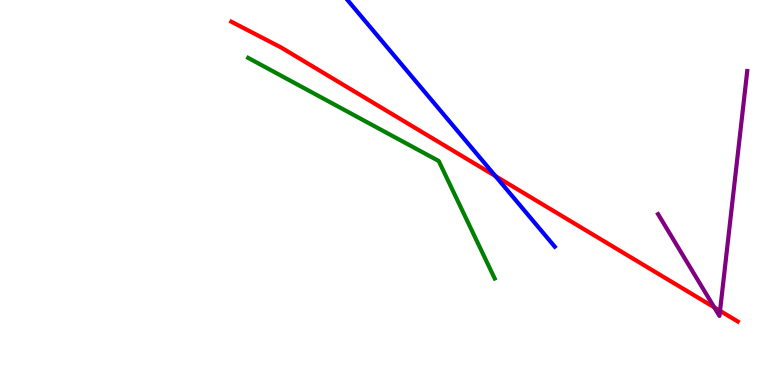[{'lines': ['blue', 'red'], 'intersections': [{'x': 6.39, 'y': 5.43}]}, {'lines': ['green', 'red'], 'intersections': []}, {'lines': ['purple', 'red'], 'intersections': [{'x': 9.22, 'y': 2.02}, {'x': 9.29, 'y': 1.93}]}, {'lines': ['blue', 'green'], 'intersections': []}, {'lines': ['blue', 'purple'], 'intersections': []}, {'lines': ['green', 'purple'], 'intersections': []}]